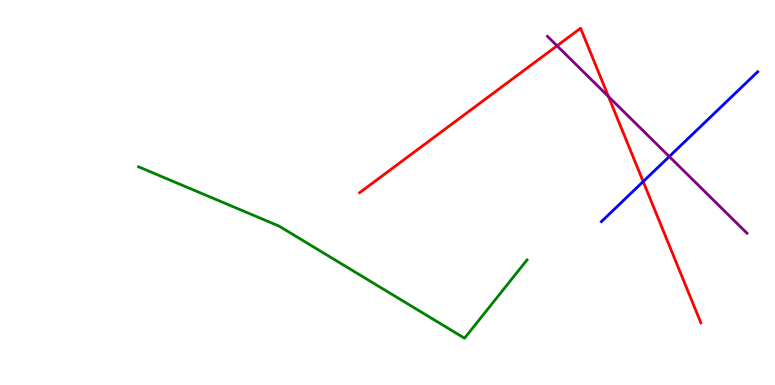[{'lines': ['blue', 'red'], 'intersections': [{'x': 8.3, 'y': 5.28}]}, {'lines': ['green', 'red'], 'intersections': []}, {'lines': ['purple', 'red'], 'intersections': [{'x': 7.19, 'y': 8.81}, {'x': 7.85, 'y': 7.49}]}, {'lines': ['blue', 'green'], 'intersections': []}, {'lines': ['blue', 'purple'], 'intersections': [{'x': 8.64, 'y': 5.93}]}, {'lines': ['green', 'purple'], 'intersections': []}]